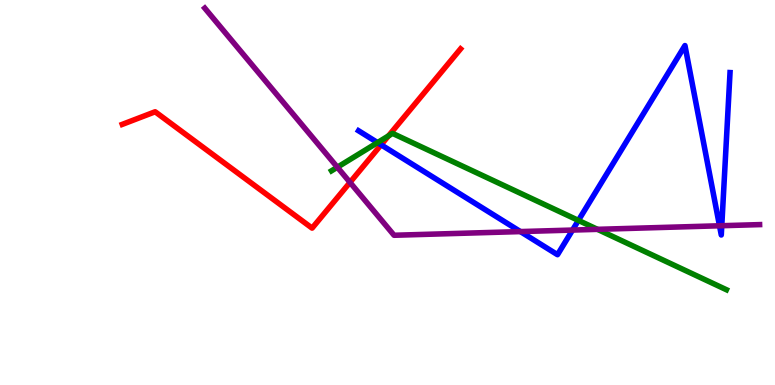[{'lines': ['blue', 'red'], 'intersections': [{'x': 4.92, 'y': 6.24}]}, {'lines': ['green', 'red'], 'intersections': [{'x': 5.01, 'y': 6.47}]}, {'lines': ['purple', 'red'], 'intersections': [{'x': 4.52, 'y': 5.26}]}, {'lines': ['blue', 'green'], 'intersections': [{'x': 4.87, 'y': 6.3}, {'x': 7.46, 'y': 4.27}]}, {'lines': ['blue', 'purple'], 'intersections': [{'x': 6.71, 'y': 3.98}, {'x': 7.39, 'y': 4.02}, {'x': 9.28, 'y': 4.14}, {'x': 9.31, 'y': 4.14}]}, {'lines': ['green', 'purple'], 'intersections': [{'x': 4.35, 'y': 5.66}, {'x': 7.71, 'y': 4.04}]}]